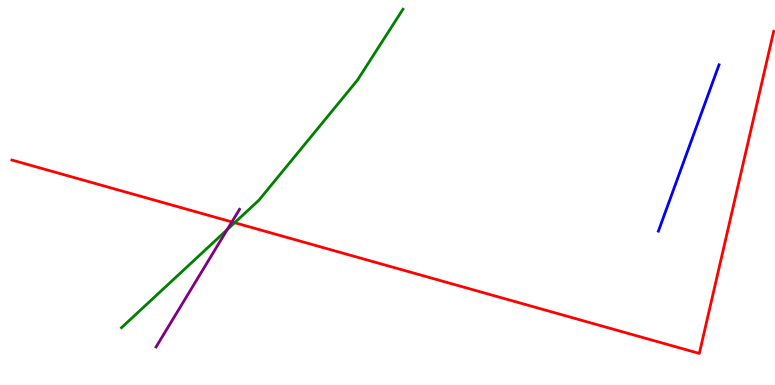[{'lines': ['blue', 'red'], 'intersections': []}, {'lines': ['green', 'red'], 'intersections': [{'x': 3.03, 'y': 4.22}]}, {'lines': ['purple', 'red'], 'intersections': [{'x': 2.99, 'y': 4.24}]}, {'lines': ['blue', 'green'], 'intersections': []}, {'lines': ['blue', 'purple'], 'intersections': []}, {'lines': ['green', 'purple'], 'intersections': [{'x': 2.93, 'y': 4.04}]}]